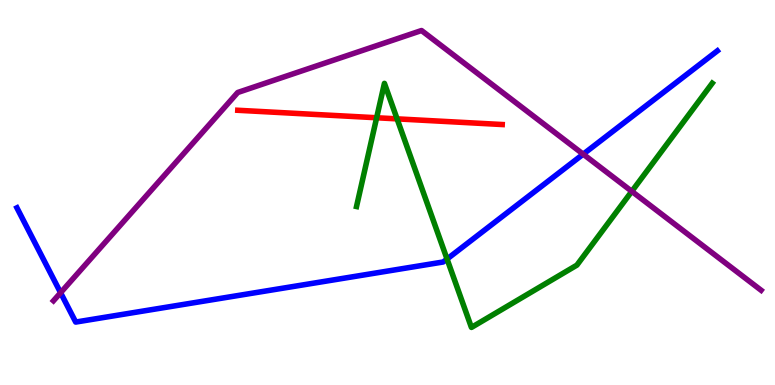[{'lines': ['blue', 'red'], 'intersections': []}, {'lines': ['green', 'red'], 'intersections': [{'x': 4.86, 'y': 6.94}, {'x': 5.12, 'y': 6.91}]}, {'lines': ['purple', 'red'], 'intersections': []}, {'lines': ['blue', 'green'], 'intersections': [{'x': 5.77, 'y': 3.27}]}, {'lines': ['blue', 'purple'], 'intersections': [{'x': 0.782, 'y': 2.4}, {'x': 7.53, 'y': 6.0}]}, {'lines': ['green', 'purple'], 'intersections': [{'x': 8.15, 'y': 5.03}]}]